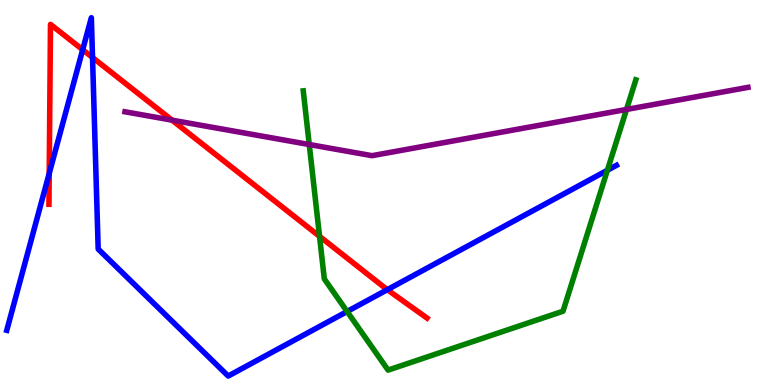[{'lines': ['blue', 'red'], 'intersections': [{'x': 0.635, 'y': 5.5}, {'x': 1.07, 'y': 8.71}, {'x': 1.19, 'y': 8.51}, {'x': 5.0, 'y': 2.48}]}, {'lines': ['green', 'red'], 'intersections': [{'x': 4.12, 'y': 3.86}]}, {'lines': ['purple', 'red'], 'intersections': [{'x': 2.22, 'y': 6.88}]}, {'lines': ['blue', 'green'], 'intersections': [{'x': 4.48, 'y': 1.91}, {'x': 7.84, 'y': 5.58}]}, {'lines': ['blue', 'purple'], 'intersections': []}, {'lines': ['green', 'purple'], 'intersections': [{'x': 3.99, 'y': 6.25}, {'x': 8.08, 'y': 7.16}]}]